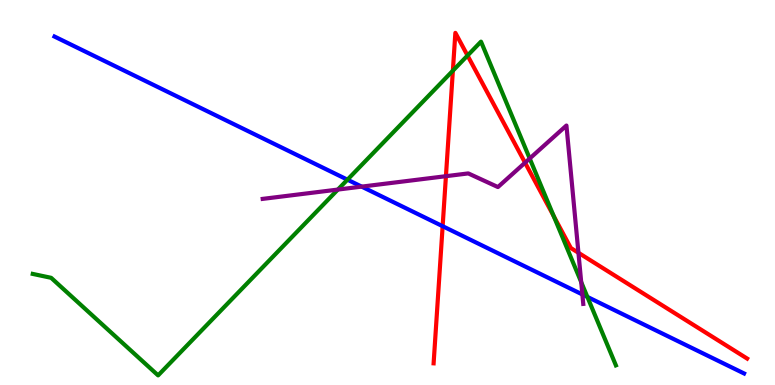[{'lines': ['blue', 'red'], 'intersections': [{'x': 5.71, 'y': 4.13}]}, {'lines': ['green', 'red'], 'intersections': [{'x': 5.84, 'y': 8.16}, {'x': 6.03, 'y': 8.56}, {'x': 7.14, 'y': 4.39}]}, {'lines': ['purple', 'red'], 'intersections': [{'x': 5.75, 'y': 5.42}, {'x': 6.77, 'y': 5.77}, {'x': 7.46, 'y': 3.43}]}, {'lines': ['blue', 'green'], 'intersections': [{'x': 4.48, 'y': 5.33}, {'x': 7.58, 'y': 2.29}]}, {'lines': ['blue', 'purple'], 'intersections': [{'x': 4.67, 'y': 5.15}, {'x': 7.51, 'y': 2.35}]}, {'lines': ['green', 'purple'], 'intersections': [{'x': 4.36, 'y': 5.08}, {'x': 6.83, 'y': 5.88}, {'x': 7.5, 'y': 2.67}]}]